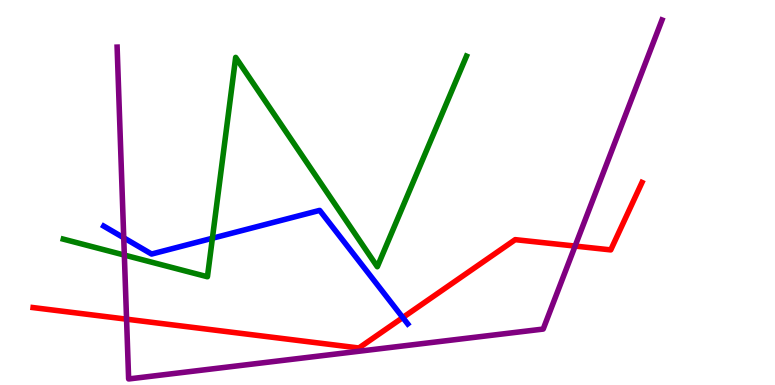[{'lines': ['blue', 'red'], 'intersections': [{'x': 5.2, 'y': 1.75}]}, {'lines': ['green', 'red'], 'intersections': []}, {'lines': ['purple', 'red'], 'intersections': [{'x': 1.63, 'y': 1.71}, {'x': 7.42, 'y': 3.61}]}, {'lines': ['blue', 'green'], 'intersections': [{'x': 2.74, 'y': 3.81}]}, {'lines': ['blue', 'purple'], 'intersections': [{'x': 1.6, 'y': 3.82}]}, {'lines': ['green', 'purple'], 'intersections': [{'x': 1.6, 'y': 3.38}]}]